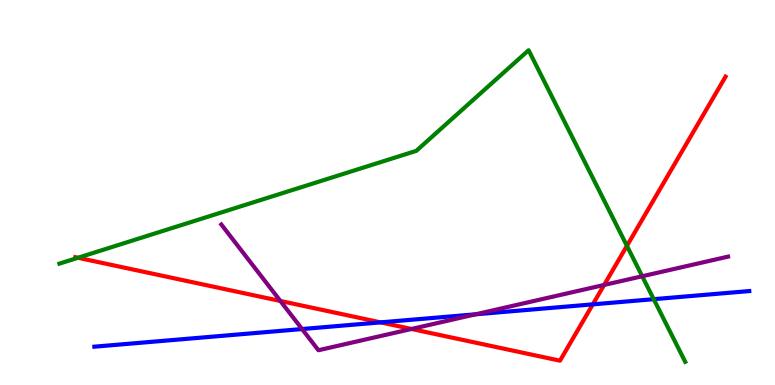[{'lines': ['blue', 'red'], 'intersections': [{'x': 4.91, 'y': 1.63}, {'x': 7.65, 'y': 2.09}]}, {'lines': ['green', 'red'], 'intersections': [{'x': 1.01, 'y': 3.3}, {'x': 8.09, 'y': 3.61}]}, {'lines': ['purple', 'red'], 'intersections': [{'x': 3.62, 'y': 2.18}, {'x': 5.31, 'y': 1.46}, {'x': 7.8, 'y': 2.6}]}, {'lines': ['blue', 'green'], 'intersections': [{'x': 8.44, 'y': 2.23}]}, {'lines': ['blue', 'purple'], 'intersections': [{'x': 3.9, 'y': 1.45}, {'x': 6.14, 'y': 1.84}]}, {'lines': ['green', 'purple'], 'intersections': [{'x': 8.29, 'y': 2.82}]}]